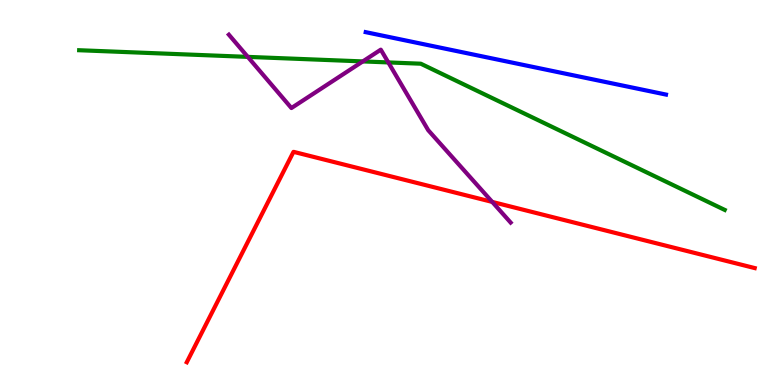[{'lines': ['blue', 'red'], 'intersections': []}, {'lines': ['green', 'red'], 'intersections': []}, {'lines': ['purple', 'red'], 'intersections': [{'x': 6.35, 'y': 4.76}]}, {'lines': ['blue', 'green'], 'intersections': []}, {'lines': ['blue', 'purple'], 'intersections': []}, {'lines': ['green', 'purple'], 'intersections': [{'x': 3.2, 'y': 8.52}, {'x': 4.68, 'y': 8.4}, {'x': 5.01, 'y': 8.38}]}]